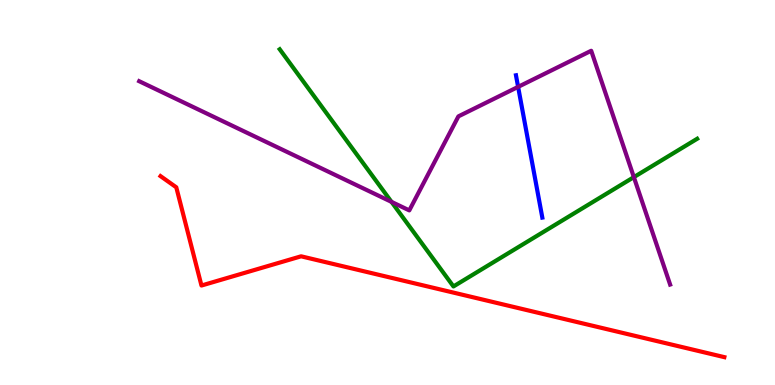[{'lines': ['blue', 'red'], 'intersections': []}, {'lines': ['green', 'red'], 'intersections': []}, {'lines': ['purple', 'red'], 'intersections': []}, {'lines': ['blue', 'green'], 'intersections': []}, {'lines': ['blue', 'purple'], 'intersections': [{'x': 6.69, 'y': 7.74}]}, {'lines': ['green', 'purple'], 'intersections': [{'x': 5.05, 'y': 4.76}, {'x': 8.18, 'y': 5.4}]}]